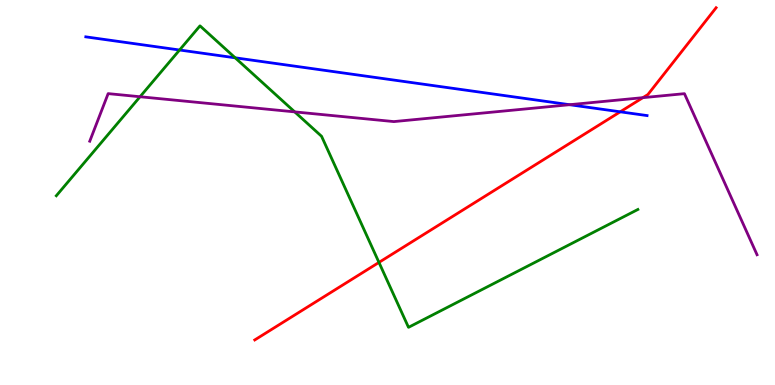[{'lines': ['blue', 'red'], 'intersections': [{'x': 8.0, 'y': 7.1}]}, {'lines': ['green', 'red'], 'intersections': [{'x': 4.89, 'y': 3.18}]}, {'lines': ['purple', 'red'], 'intersections': [{'x': 8.3, 'y': 7.46}]}, {'lines': ['blue', 'green'], 'intersections': [{'x': 2.32, 'y': 8.7}, {'x': 3.03, 'y': 8.5}]}, {'lines': ['blue', 'purple'], 'intersections': [{'x': 7.35, 'y': 7.28}]}, {'lines': ['green', 'purple'], 'intersections': [{'x': 1.81, 'y': 7.49}, {'x': 3.8, 'y': 7.09}]}]